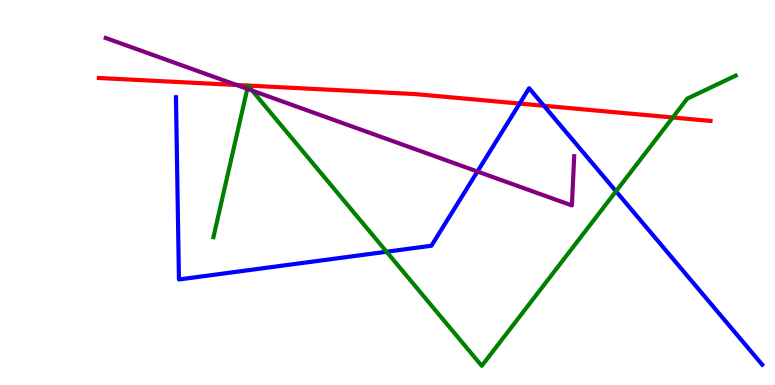[{'lines': ['blue', 'red'], 'intersections': [{'x': 6.7, 'y': 7.31}, {'x': 7.02, 'y': 7.25}]}, {'lines': ['green', 'red'], 'intersections': [{'x': 8.68, 'y': 6.95}]}, {'lines': ['purple', 'red'], 'intersections': [{'x': 3.05, 'y': 7.79}]}, {'lines': ['blue', 'green'], 'intersections': [{'x': 4.99, 'y': 3.46}, {'x': 7.95, 'y': 5.03}]}, {'lines': ['blue', 'purple'], 'intersections': [{'x': 6.16, 'y': 5.54}]}, {'lines': ['green', 'purple'], 'intersections': [{'x': 3.19, 'y': 7.69}, {'x': 3.25, 'y': 7.65}]}]